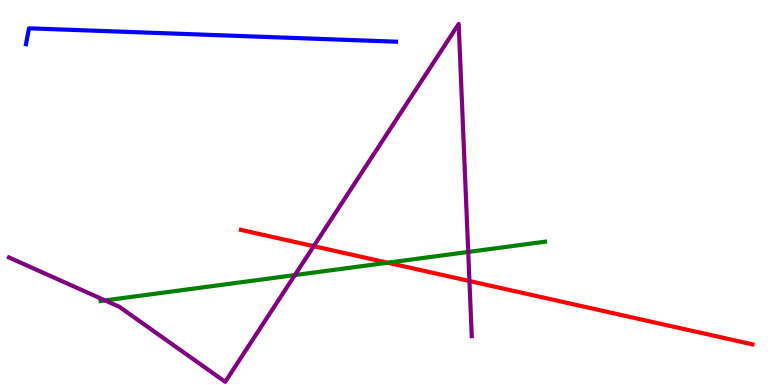[{'lines': ['blue', 'red'], 'intersections': []}, {'lines': ['green', 'red'], 'intersections': [{'x': 5.0, 'y': 3.18}]}, {'lines': ['purple', 'red'], 'intersections': [{'x': 4.05, 'y': 3.61}, {'x': 6.06, 'y': 2.7}]}, {'lines': ['blue', 'green'], 'intersections': []}, {'lines': ['blue', 'purple'], 'intersections': []}, {'lines': ['green', 'purple'], 'intersections': [{'x': 1.36, 'y': 2.2}, {'x': 3.8, 'y': 2.85}, {'x': 6.04, 'y': 3.46}]}]